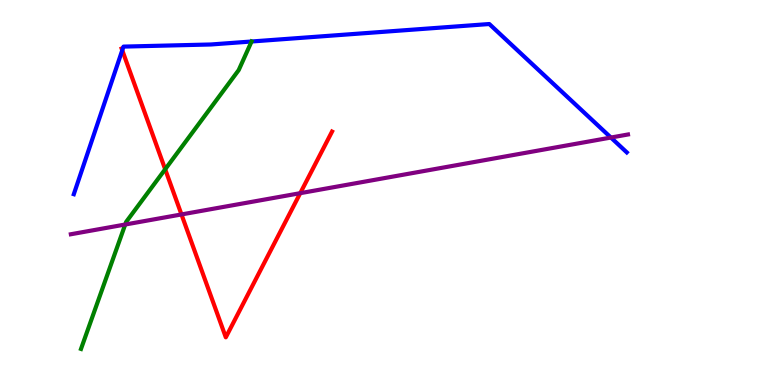[{'lines': ['blue', 'red'], 'intersections': [{'x': 1.58, 'y': 8.69}]}, {'lines': ['green', 'red'], 'intersections': [{'x': 2.13, 'y': 5.6}]}, {'lines': ['purple', 'red'], 'intersections': [{'x': 2.34, 'y': 4.43}, {'x': 3.87, 'y': 4.98}]}, {'lines': ['blue', 'green'], 'intersections': [{'x': 3.25, 'y': 8.92}]}, {'lines': ['blue', 'purple'], 'intersections': [{'x': 7.88, 'y': 6.43}]}, {'lines': ['green', 'purple'], 'intersections': [{'x': 1.62, 'y': 4.17}]}]